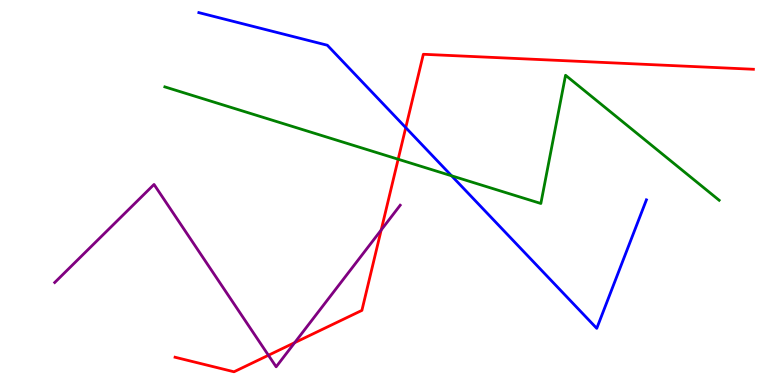[{'lines': ['blue', 'red'], 'intersections': [{'x': 5.24, 'y': 6.68}]}, {'lines': ['green', 'red'], 'intersections': [{'x': 5.14, 'y': 5.86}]}, {'lines': ['purple', 'red'], 'intersections': [{'x': 3.46, 'y': 0.772}, {'x': 3.8, 'y': 1.1}, {'x': 4.92, 'y': 4.03}]}, {'lines': ['blue', 'green'], 'intersections': [{'x': 5.83, 'y': 5.43}]}, {'lines': ['blue', 'purple'], 'intersections': []}, {'lines': ['green', 'purple'], 'intersections': []}]